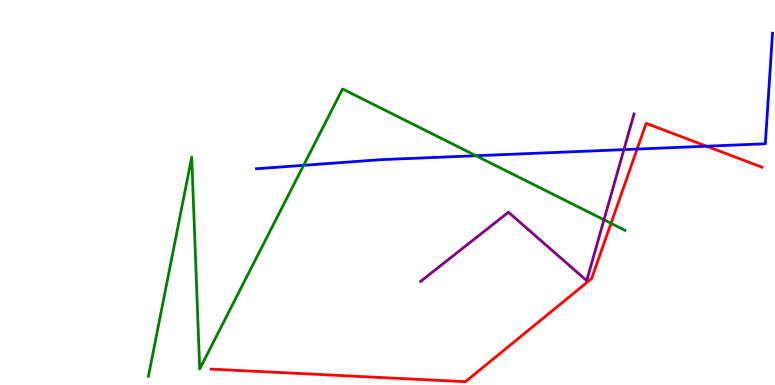[{'lines': ['blue', 'red'], 'intersections': [{'x': 8.22, 'y': 6.13}, {'x': 9.12, 'y': 6.2}]}, {'lines': ['green', 'red'], 'intersections': [{'x': 7.88, 'y': 4.2}]}, {'lines': ['purple', 'red'], 'intersections': []}, {'lines': ['blue', 'green'], 'intersections': [{'x': 3.92, 'y': 5.71}, {'x': 6.14, 'y': 5.95}]}, {'lines': ['blue', 'purple'], 'intersections': [{'x': 8.05, 'y': 6.11}]}, {'lines': ['green', 'purple'], 'intersections': [{'x': 7.79, 'y': 4.29}]}]